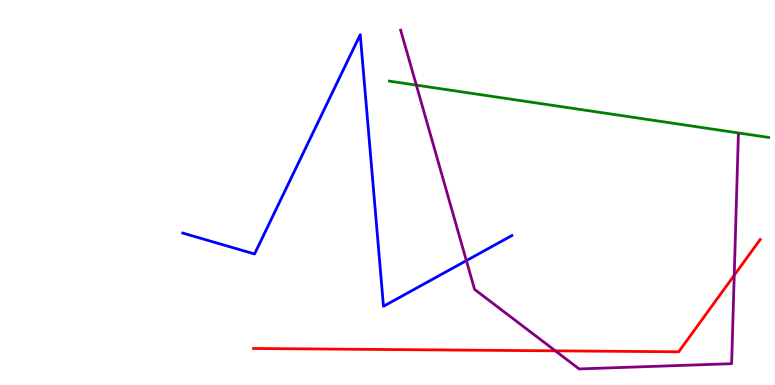[{'lines': ['blue', 'red'], 'intersections': []}, {'lines': ['green', 'red'], 'intersections': []}, {'lines': ['purple', 'red'], 'intersections': [{'x': 7.17, 'y': 0.887}, {'x': 9.47, 'y': 2.85}]}, {'lines': ['blue', 'green'], 'intersections': []}, {'lines': ['blue', 'purple'], 'intersections': [{'x': 6.02, 'y': 3.23}]}, {'lines': ['green', 'purple'], 'intersections': [{'x': 5.37, 'y': 7.79}]}]